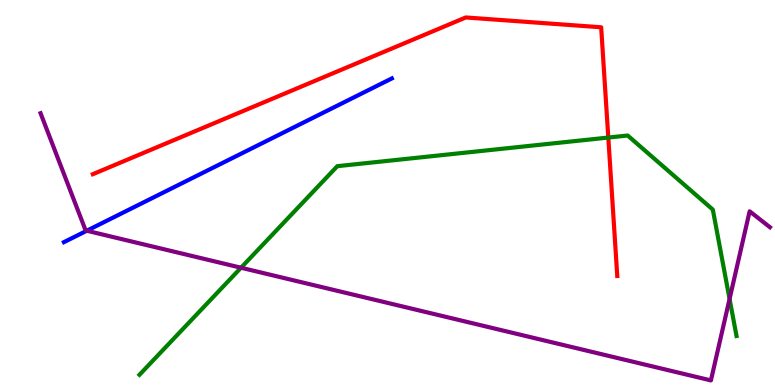[{'lines': ['blue', 'red'], 'intersections': []}, {'lines': ['green', 'red'], 'intersections': [{'x': 7.85, 'y': 6.43}]}, {'lines': ['purple', 'red'], 'intersections': []}, {'lines': ['blue', 'green'], 'intersections': []}, {'lines': ['blue', 'purple'], 'intersections': [{'x': 1.12, 'y': 4.01}]}, {'lines': ['green', 'purple'], 'intersections': [{'x': 3.11, 'y': 3.05}, {'x': 9.41, 'y': 2.24}]}]